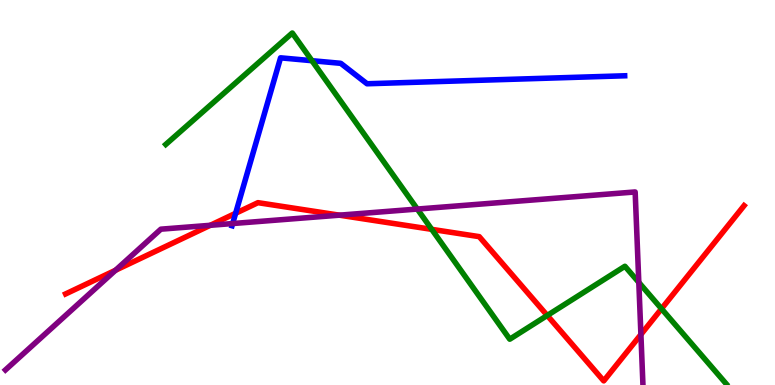[{'lines': ['blue', 'red'], 'intersections': [{'x': 3.04, 'y': 4.46}]}, {'lines': ['green', 'red'], 'intersections': [{'x': 5.57, 'y': 4.04}, {'x': 7.06, 'y': 1.81}, {'x': 8.54, 'y': 1.98}]}, {'lines': ['purple', 'red'], 'intersections': [{'x': 1.49, 'y': 2.98}, {'x': 2.71, 'y': 4.15}, {'x': 4.38, 'y': 4.41}, {'x': 8.27, 'y': 1.31}]}, {'lines': ['blue', 'green'], 'intersections': [{'x': 4.03, 'y': 8.42}]}, {'lines': ['blue', 'purple'], 'intersections': [{'x': 3.0, 'y': 4.19}]}, {'lines': ['green', 'purple'], 'intersections': [{'x': 5.38, 'y': 4.57}, {'x': 8.24, 'y': 2.66}]}]